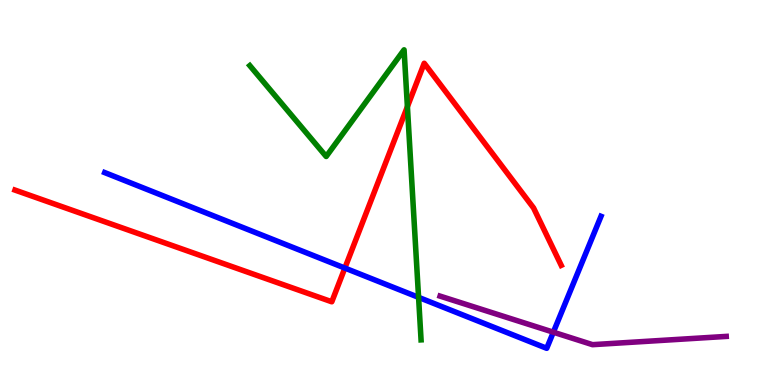[{'lines': ['blue', 'red'], 'intersections': [{'x': 4.45, 'y': 3.04}]}, {'lines': ['green', 'red'], 'intersections': [{'x': 5.26, 'y': 7.23}]}, {'lines': ['purple', 'red'], 'intersections': []}, {'lines': ['blue', 'green'], 'intersections': [{'x': 5.4, 'y': 2.28}]}, {'lines': ['blue', 'purple'], 'intersections': [{'x': 7.14, 'y': 1.37}]}, {'lines': ['green', 'purple'], 'intersections': []}]